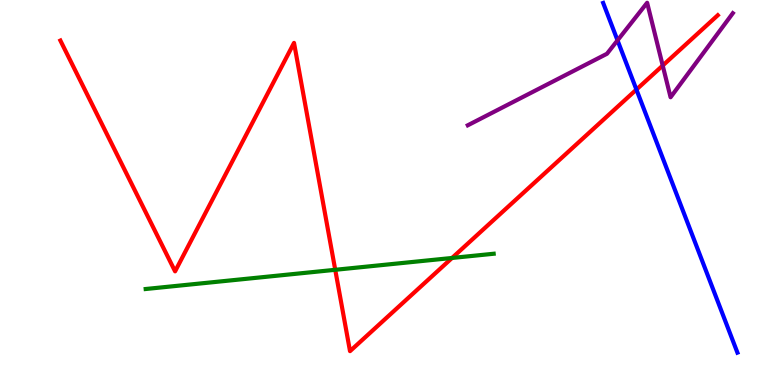[{'lines': ['blue', 'red'], 'intersections': [{'x': 8.21, 'y': 7.67}]}, {'lines': ['green', 'red'], 'intersections': [{'x': 4.33, 'y': 2.99}, {'x': 5.83, 'y': 3.3}]}, {'lines': ['purple', 'red'], 'intersections': [{'x': 8.55, 'y': 8.3}]}, {'lines': ['blue', 'green'], 'intersections': []}, {'lines': ['blue', 'purple'], 'intersections': [{'x': 7.97, 'y': 8.95}]}, {'lines': ['green', 'purple'], 'intersections': []}]